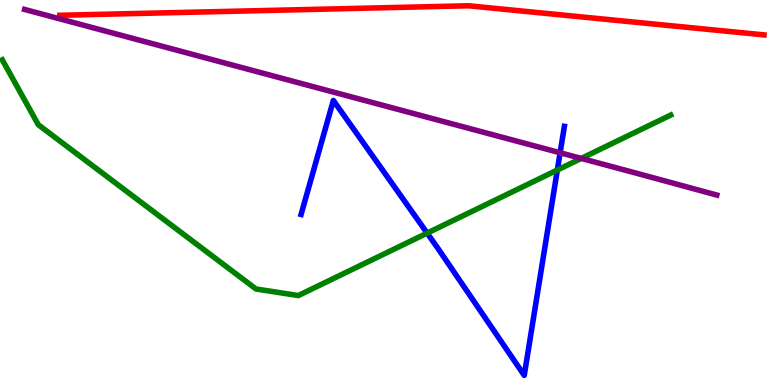[{'lines': ['blue', 'red'], 'intersections': []}, {'lines': ['green', 'red'], 'intersections': []}, {'lines': ['purple', 'red'], 'intersections': []}, {'lines': ['blue', 'green'], 'intersections': [{'x': 5.51, 'y': 3.95}, {'x': 7.19, 'y': 5.58}]}, {'lines': ['blue', 'purple'], 'intersections': [{'x': 7.23, 'y': 6.03}]}, {'lines': ['green', 'purple'], 'intersections': [{'x': 7.5, 'y': 5.89}]}]